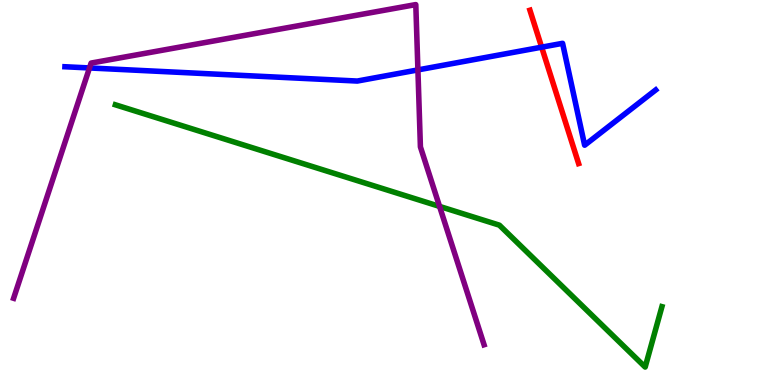[{'lines': ['blue', 'red'], 'intersections': [{'x': 6.99, 'y': 8.77}]}, {'lines': ['green', 'red'], 'intersections': []}, {'lines': ['purple', 'red'], 'intersections': []}, {'lines': ['blue', 'green'], 'intersections': []}, {'lines': ['blue', 'purple'], 'intersections': [{'x': 1.15, 'y': 8.24}, {'x': 5.39, 'y': 8.18}]}, {'lines': ['green', 'purple'], 'intersections': [{'x': 5.67, 'y': 4.64}]}]